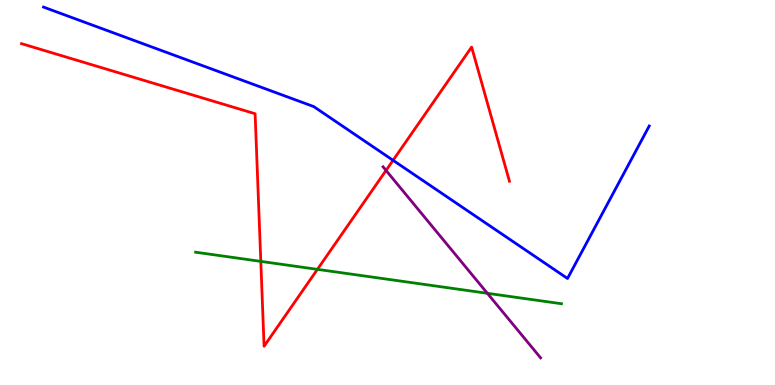[{'lines': ['blue', 'red'], 'intersections': [{'x': 5.07, 'y': 5.84}]}, {'lines': ['green', 'red'], 'intersections': [{'x': 3.37, 'y': 3.21}, {'x': 4.1, 'y': 3.0}]}, {'lines': ['purple', 'red'], 'intersections': [{'x': 4.98, 'y': 5.57}]}, {'lines': ['blue', 'green'], 'intersections': []}, {'lines': ['blue', 'purple'], 'intersections': []}, {'lines': ['green', 'purple'], 'intersections': [{'x': 6.29, 'y': 2.38}]}]